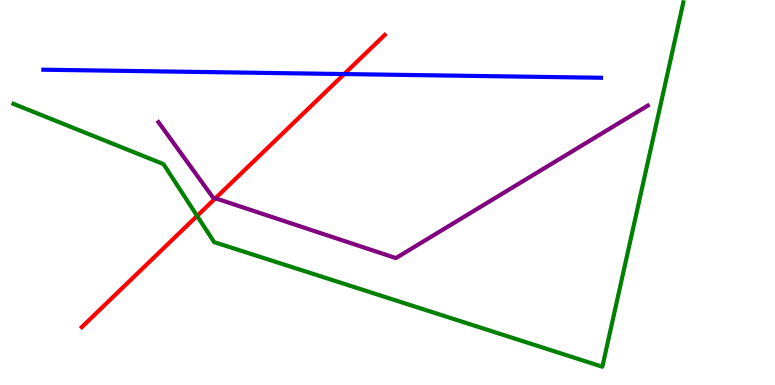[{'lines': ['blue', 'red'], 'intersections': [{'x': 4.44, 'y': 8.08}]}, {'lines': ['green', 'red'], 'intersections': [{'x': 2.54, 'y': 4.39}]}, {'lines': ['purple', 'red'], 'intersections': [{'x': 2.78, 'y': 4.85}]}, {'lines': ['blue', 'green'], 'intersections': []}, {'lines': ['blue', 'purple'], 'intersections': []}, {'lines': ['green', 'purple'], 'intersections': []}]